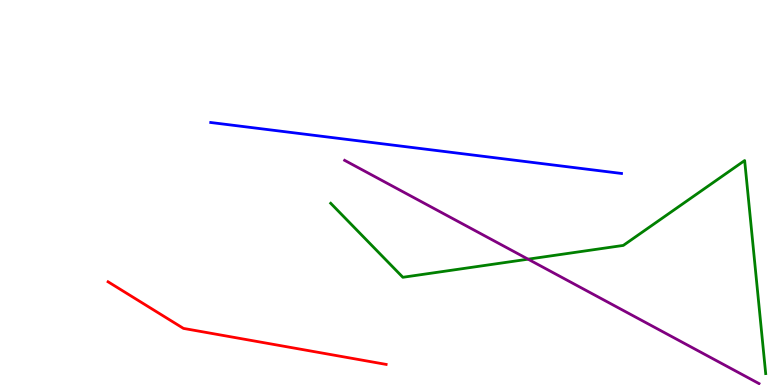[{'lines': ['blue', 'red'], 'intersections': []}, {'lines': ['green', 'red'], 'intersections': []}, {'lines': ['purple', 'red'], 'intersections': []}, {'lines': ['blue', 'green'], 'intersections': []}, {'lines': ['blue', 'purple'], 'intersections': []}, {'lines': ['green', 'purple'], 'intersections': [{'x': 6.81, 'y': 3.27}]}]